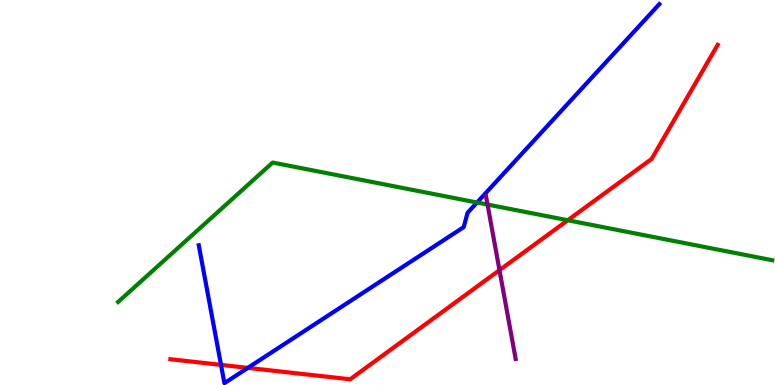[{'lines': ['blue', 'red'], 'intersections': [{'x': 2.85, 'y': 0.523}, {'x': 3.2, 'y': 0.445}]}, {'lines': ['green', 'red'], 'intersections': [{'x': 7.33, 'y': 4.28}]}, {'lines': ['purple', 'red'], 'intersections': [{'x': 6.44, 'y': 2.98}]}, {'lines': ['blue', 'green'], 'intersections': [{'x': 6.16, 'y': 4.74}]}, {'lines': ['blue', 'purple'], 'intersections': []}, {'lines': ['green', 'purple'], 'intersections': [{'x': 6.29, 'y': 4.69}]}]